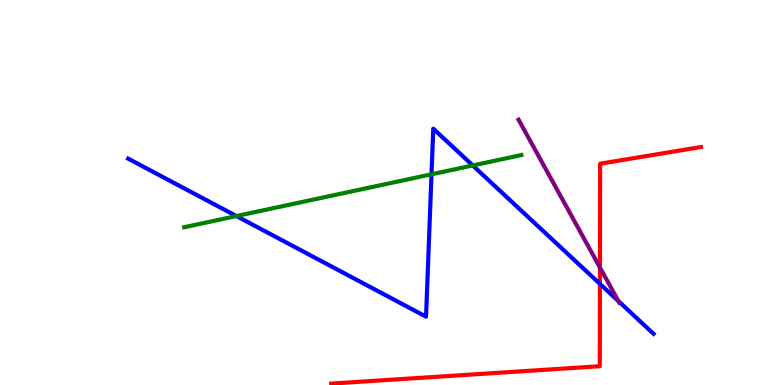[{'lines': ['blue', 'red'], 'intersections': [{'x': 7.74, 'y': 2.63}]}, {'lines': ['green', 'red'], 'intersections': []}, {'lines': ['purple', 'red'], 'intersections': [{'x': 7.74, 'y': 3.05}]}, {'lines': ['blue', 'green'], 'intersections': [{'x': 3.05, 'y': 4.39}, {'x': 5.57, 'y': 5.47}, {'x': 6.1, 'y': 5.7}]}, {'lines': ['blue', 'purple'], 'intersections': [{'x': 7.98, 'y': 2.18}]}, {'lines': ['green', 'purple'], 'intersections': []}]